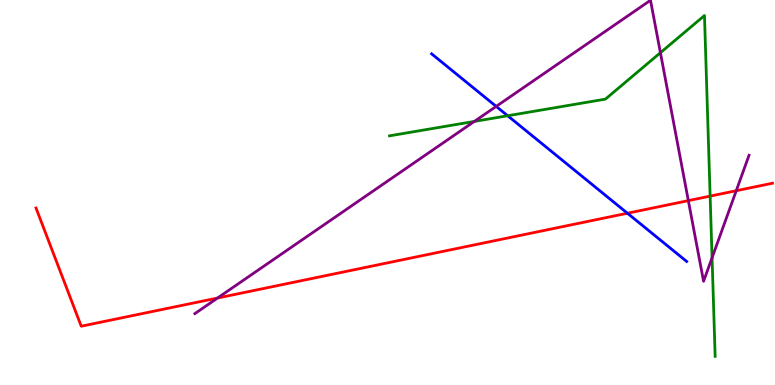[{'lines': ['blue', 'red'], 'intersections': [{'x': 8.1, 'y': 4.46}]}, {'lines': ['green', 'red'], 'intersections': [{'x': 9.16, 'y': 4.91}]}, {'lines': ['purple', 'red'], 'intersections': [{'x': 2.81, 'y': 2.26}, {'x': 8.88, 'y': 4.79}, {'x': 9.5, 'y': 5.05}]}, {'lines': ['blue', 'green'], 'intersections': [{'x': 6.55, 'y': 6.99}]}, {'lines': ['blue', 'purple'], 'intersections': [{'x': 6.4, 'y': 7.24}]}, {'lines': ['green', 'purple'], 'intersections': [{'x': 6.12, 'y': 6.85}, {'x': 8.52, 'y': 8.63}, {'x': 9.19, 'y': 3.3}]}]